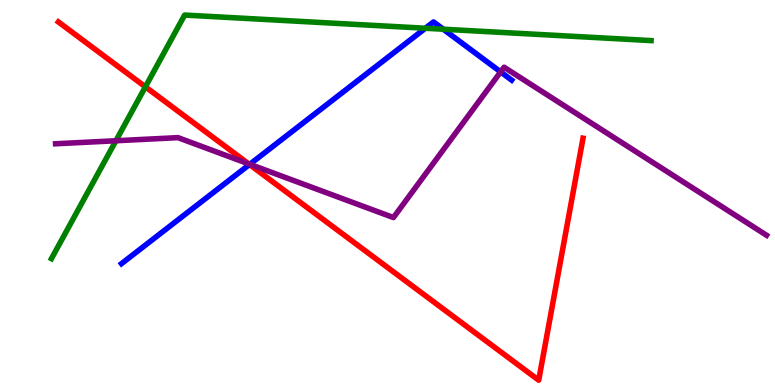[{'lines': ['blue', 'red'], 'intersections': [{'x': 3.22, 'y': 5.73}]}, {'lines': ['green', 'red'], 'intersections': [{'x': 1.88, 'y': 7.74}]}, {'lines': ['purple', 'red'], 'intersections': [{'x': 3.21, 'y': 5.74}]}, {'lines': ['blue', 'green'], 'intersections': [{'x': 5.49, 'y': 9.27}, {'x': 5.72, 'y': 9.24}]}, {'lines': ['blue', 'purple'], 'intersections': [{'x': 3.22, 'y': 5.73}, {'x': 6.46, 'y': 8.13}]}, {'lines': ['green', 'purple'], 'intersections': [{'x': 1.5, 'y': 6.34}]}]